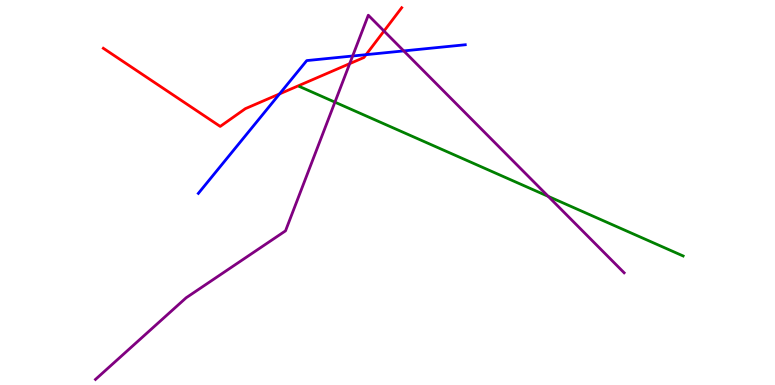[{'lines': ['blue', 'red'], 'intersections': [{'x': 3.61, 'y': 7.56}, {'x': 4.72, 'y': 8.58}]}, {'lines': ['green', 'red'], 'intersections': []}, {'lines': ['purple', 'red'], 'intersections': [{'x': 4.51, 'y': 8.35}, {'x': 4.95, 'y': 9.19}]}, {'lines': ['blue', 'green'], 'intersections': []}, {'lines': ['blue', 'purple'], 'intersections': [{'x': 4.55, 'y': 8.55}, {'x': 5.21, 'y': 8.68}]}, {'lines': ['green', 'purple'], 'intersections': [{'x': 4.32, 'y': 7.35}, {'x': 7.07, 'y': 4.9}]}]